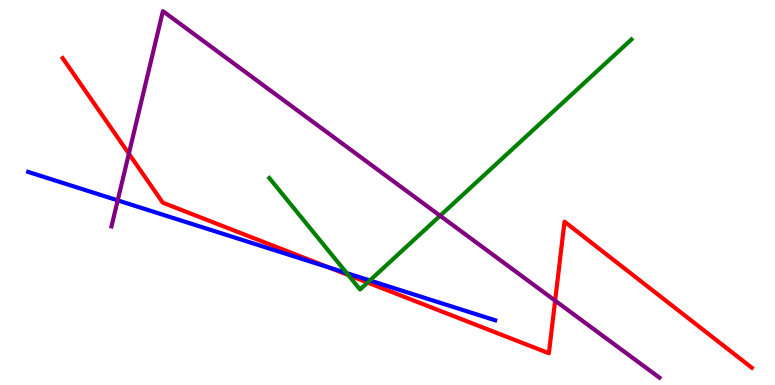[{'lines': ['blue', 'red'], 'intersections': [{'x': 4.24, 'y': 3.05}]}, {'lines': ['green', 'red'], 'intersections': [{'x': 4.49, 'y': 2.86}, {'x': 4.74, 'y': 2.66}]}, {'lines': ['purple', 'red'], 'intersections': [{'x': 1.66, 'y': 6.01}, {'x': 7.16, 'y': 2.19}]}, {'lines': ['blue', 'green'], 'intersections': [{'x': 4.47, 'y': 2.91}, {'x': 4.77, 'y': 2.72}]}, {'lines': ['blue', 'purple'], 'intersections': [{'x': 1.52, 'y': 4.8}]}, {'lines': ['green', 'purple'], 'intersections': [{'x': 5.68, 'y': 4.4}]}]